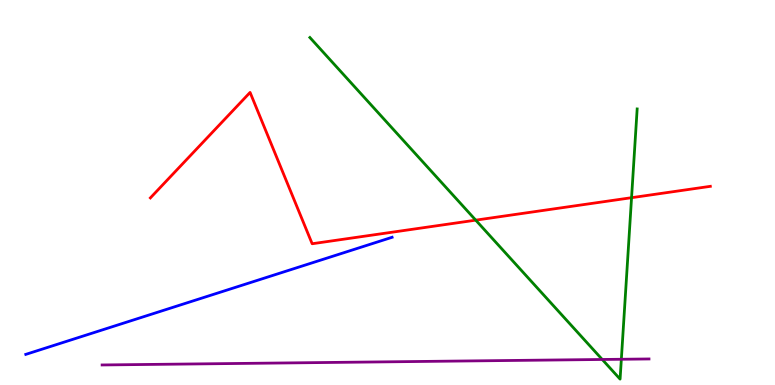[{'lines': ['blue', 'red'], 'intersections': []}, {'lines': ['green', 'red'], 'intersections': [{'x': 6.14, 'y': 4.28}, {'x': 8.15, 'y': 4.87}]}, {'lines': ['purple', 'red'], 'intersections': []}, {'lines': ['blue', 'green'], 'intersections': []}, {'lines': ['blue', 'purple'], 'intersections': []}, {'lines': ['green', 'purple'], 'intersections': [{'x': 7.77, 'y': 0.663}, {'x': 8.02, 'y': 0.669}]}]